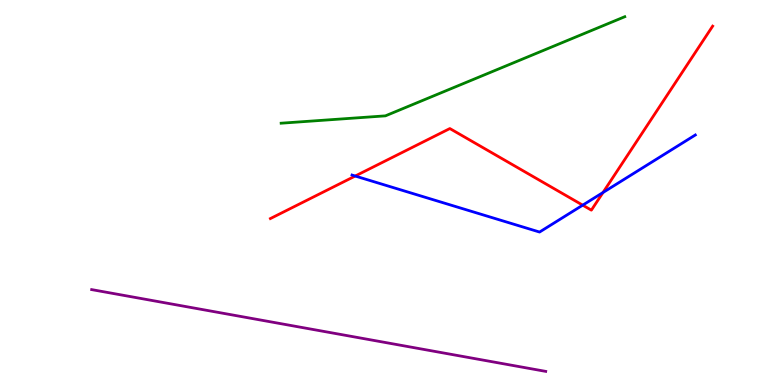[{'lines': ['blue', 'red'], 'intersections': [{'x': 4.58, 'y': 5.43}, {'x': 7.52, 'y': 4.67}, {'x': 7.78, 'y': 5.0}]}, {'lines': ['green', 'red'], 'intersections': []}, {'lines': ['purple', 'red'], 'intersections': []}, {'lines': ['blue', 'green'], 'intersections': []}, {'lines': ['blue', 'purple'], 'intersections': []}, {'lines': ['green', 'purple'], 'intersections': []}]